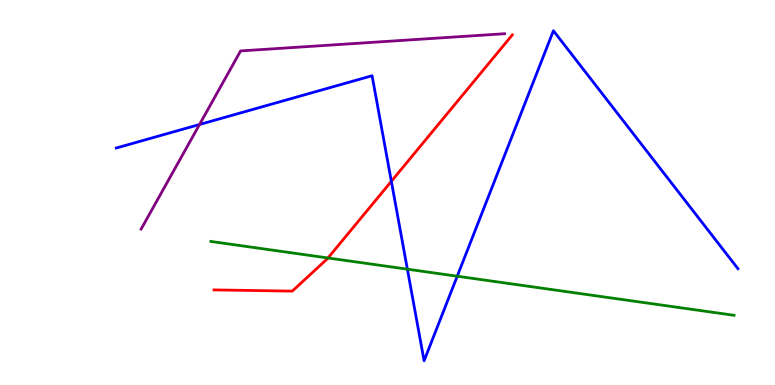[{'lines': ['blue', 'red'], 'intersections': [{'x': 5.05, 'y': 5.29}]}, {'lines': ['green', 'red'], 'intersections': [{'x': 4.23, 'y': 3.3}]}, {'lines': ['purple', 'red'], 'intersections': []}, {'lines': ['blue', 'green'], 'intersections': [{'x': 5.26, 'y': 3.01}, {'x': 5.9, 'y': 2.83}]}, {'lines': ['blue', 'purple'], 'intersections': [{'x': 2.57, 'y': 6.77}]}, {'lines': ['green', 'purple'], 'intersections': []}]